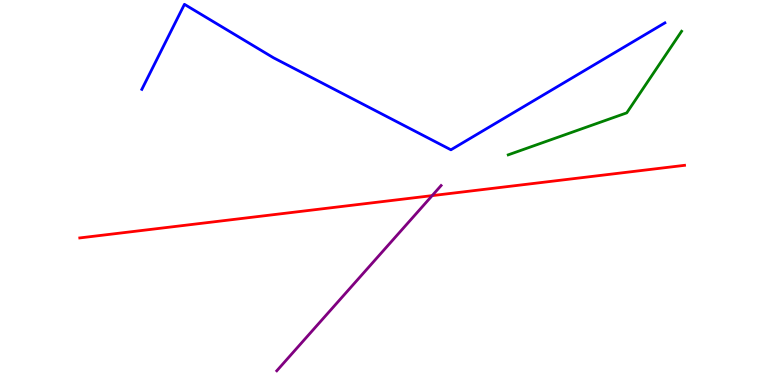[{'lines': ['blue', 'red'], 'intersections': []}, {'lines': ['green', 'red'], 'intersections': []}, {'lines': ['purple', 'red'], 'intersections': [{'x': 5.58, 'y': 4.92}]}, {'lines': ['blue', 'green'], 'intersections': []}, {'lines': ['blue', 'purple'], 'intersections': []}, {'lines': ['green', 'purple'], 'intersections': []}]